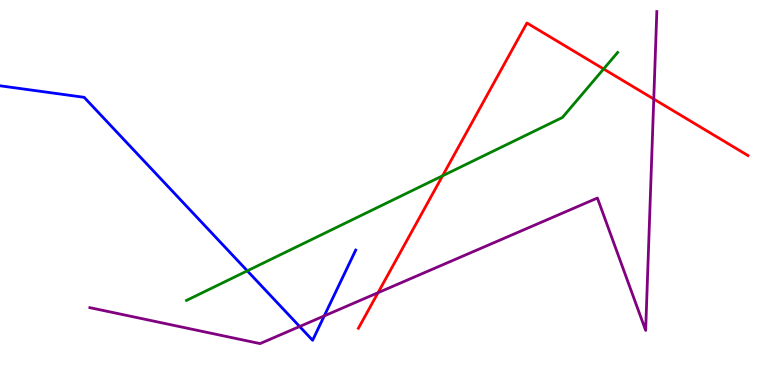[{'lines': ['blue', 'red'], 'intersections': []}, {'lines': ['green', 'red'], 'intersections': [{'x': 5.71, 'y': 5.43}, {'x': 7.79, 'y': 8.21}]}, {'lines': ['purple', 'red'], 'intersections': [{'x': 4.88, 'y': 2.4}, {'x': 8.44, 'y': 7.43}]}, {'lines': ['blue', 'green'], 'intersections': [{'x': 3.19, 'y': 2.97}]}, {'lines': ['blue', 'purple'], 'intersections': [{'x': 3.87, 'y': 1.52}, {'x': 4.18, 'y': 1.79}]}, {'lines': ['green', 'purple'], 'intersections': []}]